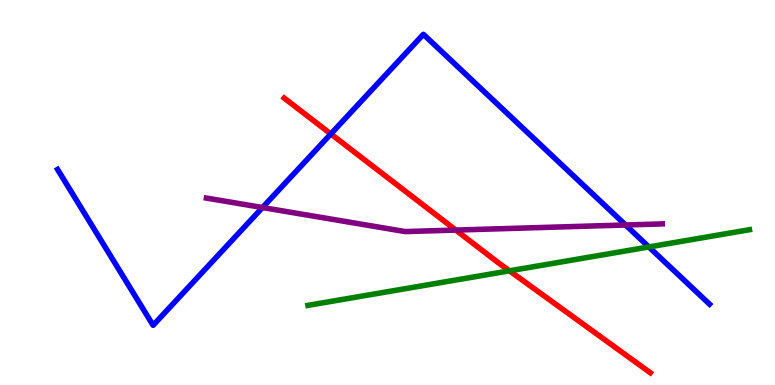[{'lines': ['blue', 'red'], 'intersections': [{'x': 4.27, 'y': 6.52}]}, {'lines': ['green', 'red'], 'intersections': [{'x': 6.57, 'y': 2.97}]}, {'lines': ['purple', 'red'], 'intersections': [{'x': 5.88, 'y': 4.02}]}, {'lines': ['blue', 'green'], 'intersections': [{'x': 8.37, 'y': 3.59}]}, {'lines': ['blue', 'purple'], 'intersections': [{'x': 3.39, 'y': 4.61}, {'x': 8.07, 'y': 4.16}]}, {'lines': ['green', 'purple'], 'intersections': []}]